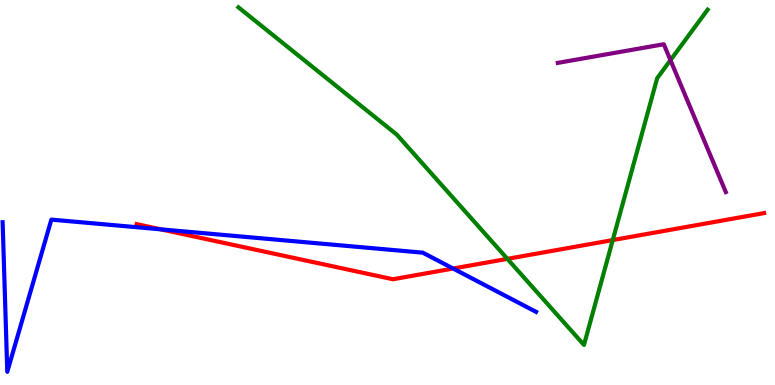[{'lines': ['blue', 'red'], 'intersections': [{'x': 2.08, 'y': 4.04}, {'x': 5.85, 'y': 3.03}]}, {'lines': ['green', 'red'], 'intersections': [{'x': 6.55, 'y': 3.28}, {'x': 7.91, 'y': 3.76}]}, {'lines': ['purple', 'red'], 'intersections': []}, {'lines': ['blue', 'green'], 'intersections': []}, {'lines': ['blue', 'purple'], 'intersections': []}, {'lines': ['green', 'purple'], 'intersections': [{'x': 8.65, 'y': 8.44}]}]